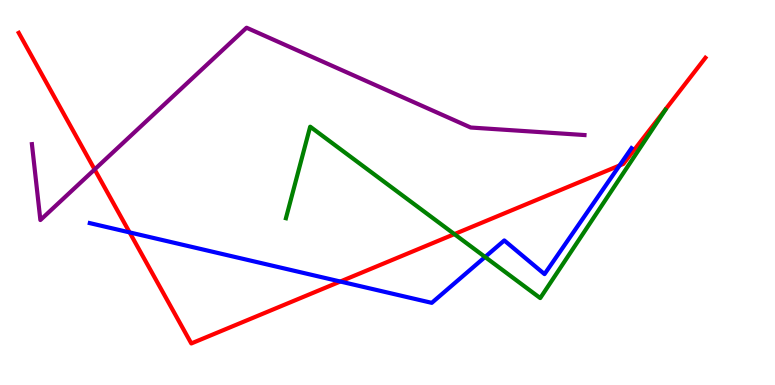[{'lines': ['blue', 'red'], 'intersections': [{'x': 1.67, 'y': 3.96}, {'x': 4.39, 'y': 2.69}, {'x': 7.99, 'y': 5.7}]}, {'lines': ['green', 'red'], 'intersections': [{'x': 5.86, 'y': 3.92}]}, {'lines': ['purple', 'red'], 'intersections': [{'x': 1.22, 'y': 5.6}]}, {'lines': ['blue', 'green'], 'intersections': [{'x': 6.26, 'y': 3.33}]}, {'lines': ['blue', 'purple'], 'intersections': []}, {'lines': ['green', 'purple'], 'intersections': []}]